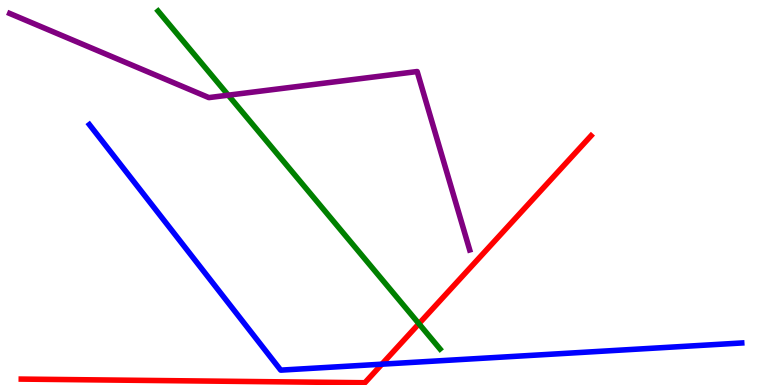[{'lines': ['blue', 'red'], 'intersections': [{'x': 4.93, 'y': 0.541}]}, {'lines': ['green', 'red'], 'intersections': [{'x': 5.41, 'y': 1.59}]}, {'lines': ['purple', 'red'], 'intersections': []}, {'lines': ['blue', 'green'], 'intersections': []}, {'lines': ['blue', 'purple'], 'intersections': []}, {'lines': ['green', 'purple'], 'intersections': [{'x': 2.95, 'y': 7.53}]}]